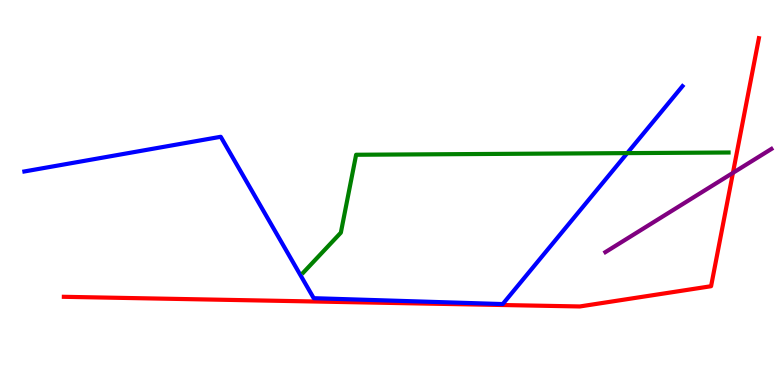[{'lines': ['blue', 'red'], 'intersections': []}, {'lines': ['green', 'red'], 'intersections': []}, {'lines': ['purple', 'red'], 'intersections': [{'x': 9.46, 'y': 5.51}]}, {'lines': ['blue', 'green'], 'intersections': [{'x': 8.09, 'y': 6.02}]}, {'lines': ['blue', 'purple'], 'intersections': []}, {'lines': ['green', 'purple'], 'intersections': []}]